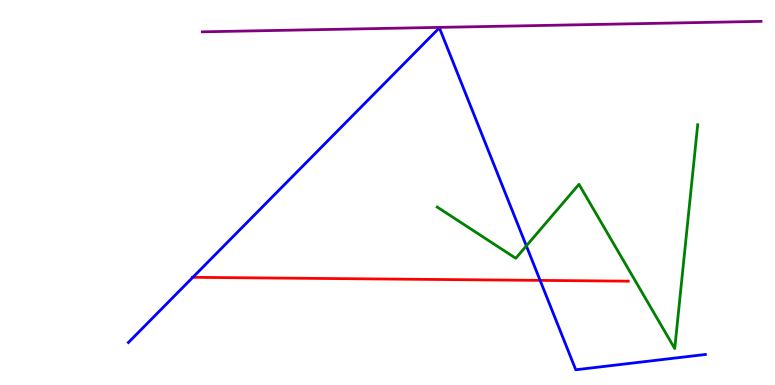[{'lines': ['blue', 'red'], 'intersections': [{'x': 2.49, 'y': 2.8}, {'x': 6.97, 'y': 2.72}]}, {'lines': ['green', 'red'], 'intersections': []}, {'lines': ['purple', 'red'], 'intersections': []}, {'lines': ['blue', 'green'], 'intersections': [{'x': 6.79, 'y': 3.61}]}, {'lines': ['blue', 'purple'], 'intersections': []}, {'lines': ['green', 'purple'], 'intersections': []}]